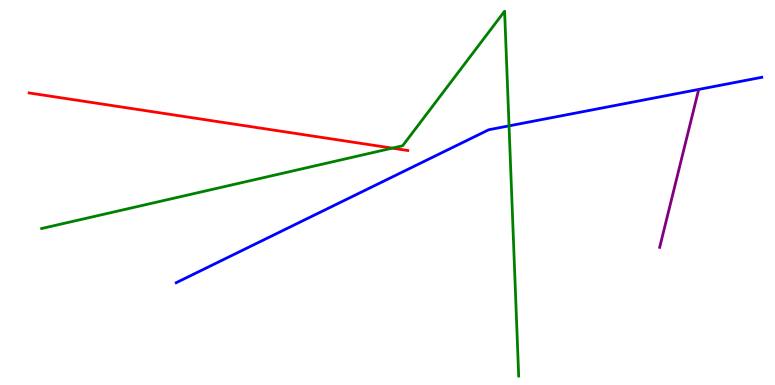[{'lines': ['blue', 'red'], 'intersections': []}, {'lines': ['green', 'red'], 'intersections': [{'x': 5.06, 'y': 6.15}]}, {'lines': ['purple', 'red'], 'intersections': []}, {'lines': ['blue', 'green'], 'intersections': [{'x': 6.57, 'y': 6.73}]}, {'lines': ['blue', 'purple'], 'intersections': []}, {'lines': ['green', 'purple'], 'intersections': []}]